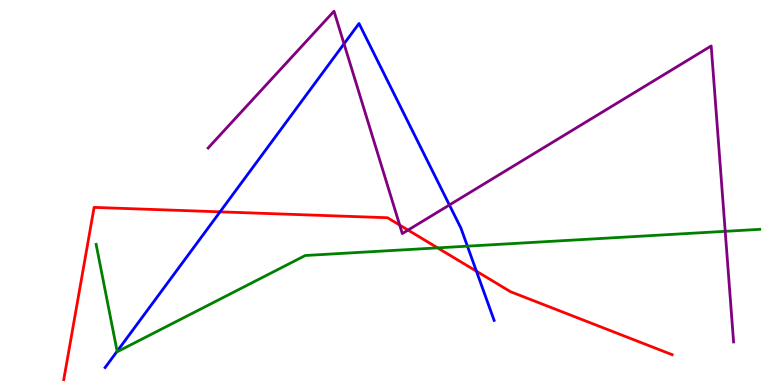[{'lines': ['blue', 'red'], 'intersections': [{'x': 2.84, 'y': 4.5}, {'x': 6.15, 'y': 2.96}]}, {'lines': ['green', 'red'], 'intersections': [{'x': 5.65, 'y': 3.56}]}, {'lines': ['purple', 'red'], 'intersections': [{'x': 5.16, 'y': 4.15}, {'x': 5.27, 'y': 4.02}]}, {'lines': ['blue', 'green'], 'intersections': [{'x': 1.51, 'y': 0.876}, {'x': 6.03, 'y': 3.61}]}, {'lines': ['blue', 'purple'], 'intersections': [{'x': 4.44, 'y': 8.86}, {'x': 5.8, 'y': 4.68}]}, {'lines': ['green', 'purple'], 'intersections': [{'x': 9.36, 'y': 3.99}]}]